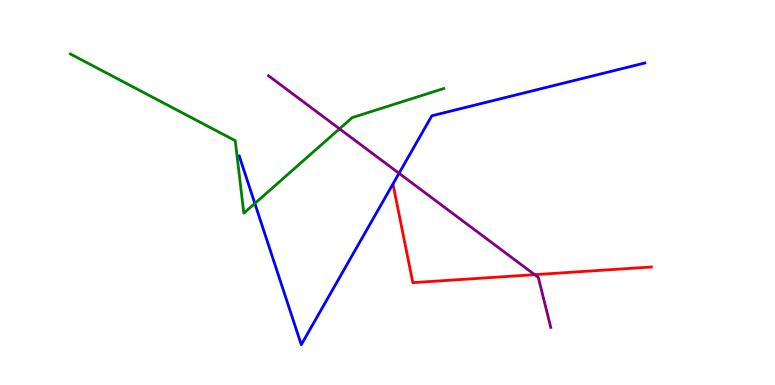[{'lines': ['blue', 'red'], 'intersections': []}, {'lines': ['green', 'red'], 'intersections': []}, {'lines': ['purple', 'red'], 'intersections': [{'x': 6.9, 'y': 2.87}]}, {'lines': ['blue', 'green'], 'intersections': [{'x': 3.29, 'y': 4.72}]}, {'lines': ['blue', 'purple'], 'intersections': [{'x': 5.15, 'y': 5.5}]}, {'lines': ['green', 'purple'], 'intersections': [{'x': 4.38, 'y': 6.65}]}]